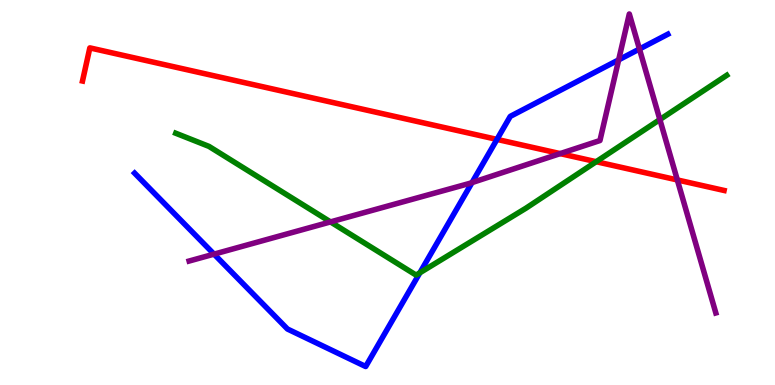[{'lines': ['blue', 'red'], 'intersections': [{'x': 6.41, 'y': 6.38}]}, {'lines': ['green', 'red'], 'intersections': [{'x': 7.69, 'y': 5.8}]}, {'lines': ['purple', 'red'], 'intersections': [{'x': 7.23, 'y': 6.01}, {'x': 8.74, 'y': 5.33}]}, {'lines': ['blue', 'green'], 'intersections': [{'x': 5.42, 'y': 2.91}]}, {'lines': ['blue', 'purple'], 'intersections': [{'x': 2.76, 'y': 3.4}, {'x': 6.09, 'y': 5.26}, {'x': 7.98, 'y': 8.45}, {'x': 8.25, 'y': 8.73}]}, {'lines': ['green', 'purple'], 'intersections': [{'x': 4.26, 'y': 4.24}, {'x': 8.51, 'y': 6.89}]}]